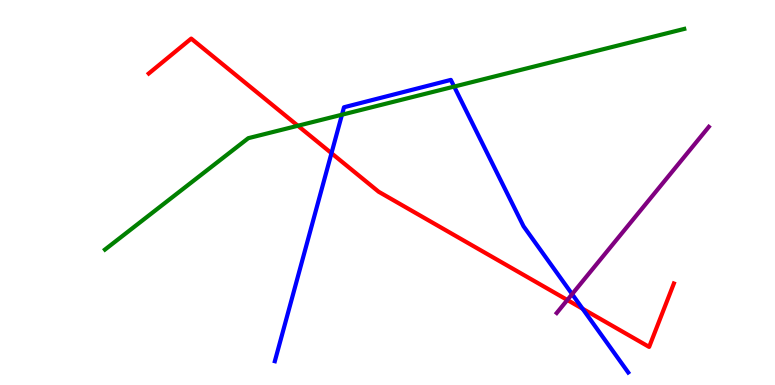[{'lines': ['blue', 'red'], 'intersections': [{'x': 4.28, 'y': 6.02}, {'x': 7.52, 'y': 1.98}]}, {'lines': ['green', 'red'], 'intersections': [{'x': 3.84, 'y': 6.73}]}, {'lines': ['purple', 'red'], 'intersections': [{'x': 7.32, 'y': 2.21}]}, {'lines': ['blue', 'green'], 'intersections': [{'x': 4.41, 'y': 7.02}, {'x': 5.86, 'y': 7.75}]}, {'lines': ['blue', 'purple'], 'intersections': [{'x': 7.38, 'y': 2.36}]}, {'lines': ['green', 'purple'], 'intersections': []}]